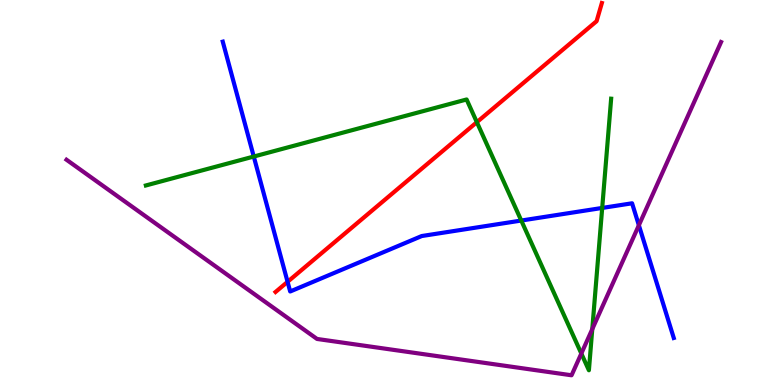[{'lines': ['blue', 'red'], 'intersections': [{'x': 3.71, 'y': 2.68}]}, {'lines': ['green', 'red'], 'intersections': [{'x': 6.15, 'y': 6.83}]}, {'lines': ['purple', 'red'], 'intersections': []}, {'lines': ['blue', 'green'], 'intersections': [{'x': 3.27, 'y': 5.93}, {'x': 6.73, 'y': 4.27}, {'x': 7.77, 'y': 4.6}]}, {'lines': ['blue', 'purple'], 'intersections': [{'x': 8.24, 'y': 4.15}]}, {'lines': ['green', 'purple'], 'intersections': [{'x': 7.5, 'y': 0.818}, {'x': 7.64, 'y': 1.45}]}]